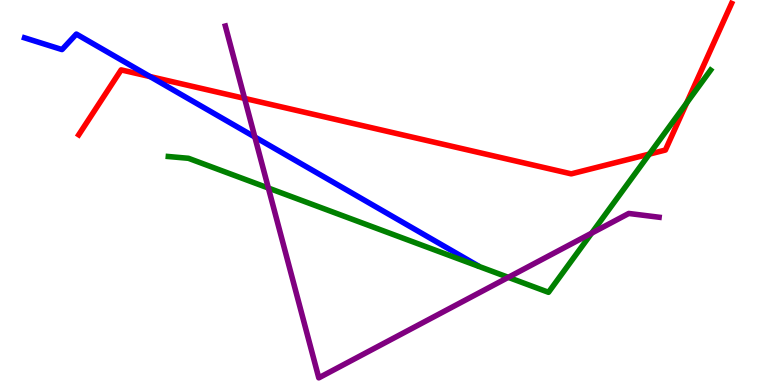[{'lines': ['blue', 'red'], 'intersections': [{'x': 1.94, 'y': 8.01}]}, {'lines': ['green', 'red'], 'intersections': [{'x': 8.38, 'y': 6.0}, {'x': 8.86, 'y': 7.33}]}, {'lines': ['purple', 'red'], 'intersections': [{'x': 3.16, 'y': 7.44}]}, {'lines': ['blue', 'green'], 'intersections': []}, {'lines': ['blue', 'purple'], 'intersections': [{'x': 3.29, 'y': 6.44}]}, {'lines': ['green', 'purple'], 'intersections': [{'x': 3.46, 'y': 5.12}, {'x': 6.56, 'y': 2.8}, {'x': 7.63, 'y': 3.94}]}]